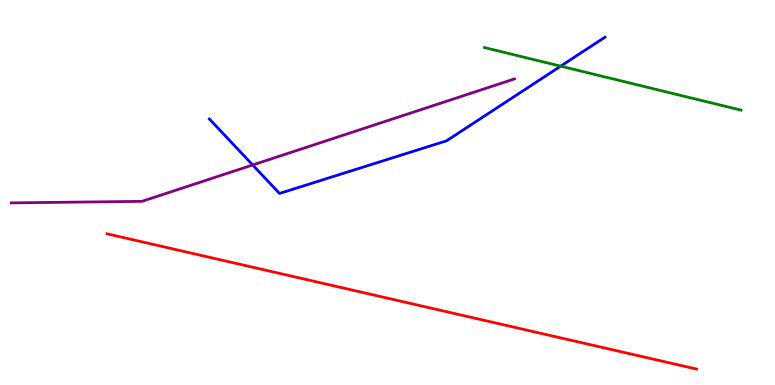[{'lines': ['blue', 'red'], 'intersections': []}, {'lines': ['green', 'red'], 'intersections': []}, {'lines': ['purple', 'red'], 'intersections': []}, {'lines': ['blue', 'green'], 'intersections': [{'x': 7.23, 'y': 8.28}]}, {'lines': ['blue', 'purple'], 'intersections': [{'x': 3.26, 'y': 5.72}]}, {'lines': ['green', 'purple'], 'intersections': []}]